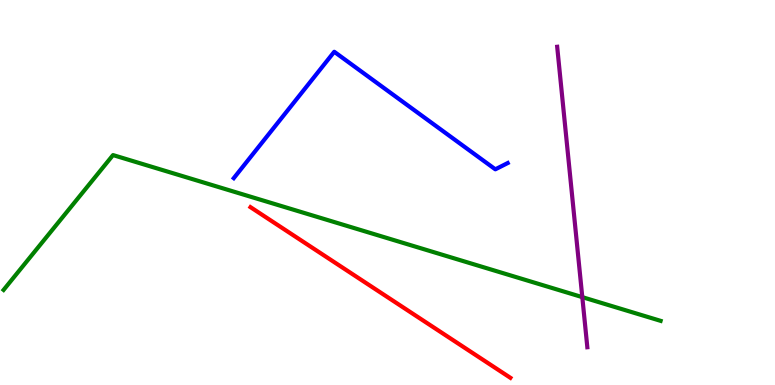[{'lines': ['blue', 'red'], 'intersections': []}, {'lines': ['green', 'red'], 'intersections': []}, {'lines': ['purple', 'red'], 'intersections': []}, {'lines': ['blue', 'green'], 'intersections': []}, {'lines': ['blue', 'purple'], 'intersections': []}, {'lines': ['green', 'purple'], 'intersections': [{'x': 7.51, 'y': 2.28}]}]